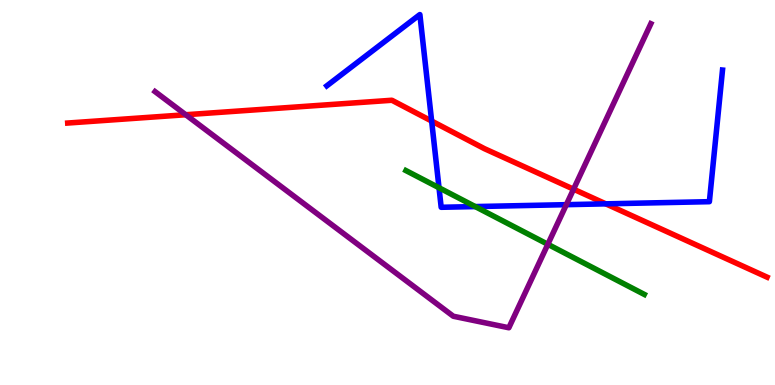[{'lines': ['blue', 'red'], 'intersections': [{'x': 5.57, 'y': 6.86}, {'x': 7.82, 'y': 4.71}]}, {'lines': ['green', 'red'], 'intersections': []}, {'lines': ['purple', 'red'], 'intersections': [{'x': 2.4, 'y': 7.02}, {'x': 7.4, 'y': 5.09}]}, {'lines': ['blue', 'green'], 'intersections': [{'x': 5.66, 'y': 5.12}, {'x': 6.13, 'y': 4.63}]}, {'lines': ['blue', 'purple'], 'intersections': [{'x': 7.31, 'y': 4.68}]}, {'lines': ['green', 'purple'], 'intersections': [{'x': 7.07, 'y': 3.65}]}]